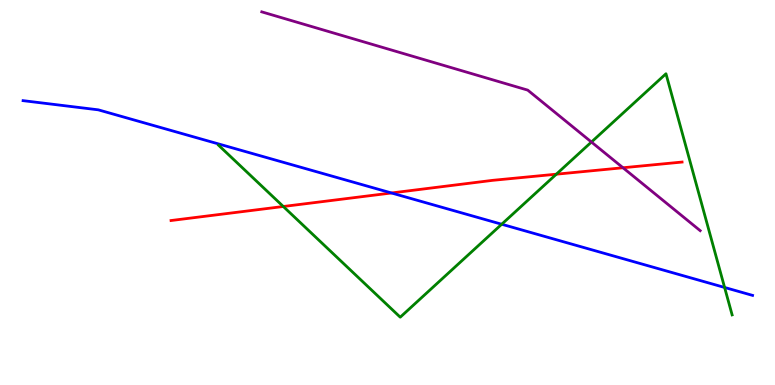[{'lines': ['blue', 'red'], 'intersections': [{'x': 5.05, 'y': 4.99}]}, {'lines': ['green', 'red'], 'intersections': [{'x': 3.66, 'y': 4.64}, {'x': 7.18, 'y': 5.48}]}, {'lines': ['purple', 'red'], 'intersections': [{'x': 8.04, 'y': 5.64}]}, {'lines': ['blue', 'green'], 'intersections': [{'x': 6.47, 'y': 4.18}, {'x': 9.35, 'y': 2.53}]}, {'lines': ['blue', 'purple'], 'intersections': []}, {'lines': ['green', 'purple'], 'intersections': [{'x': 7.63, 'y': 6.31}]}]